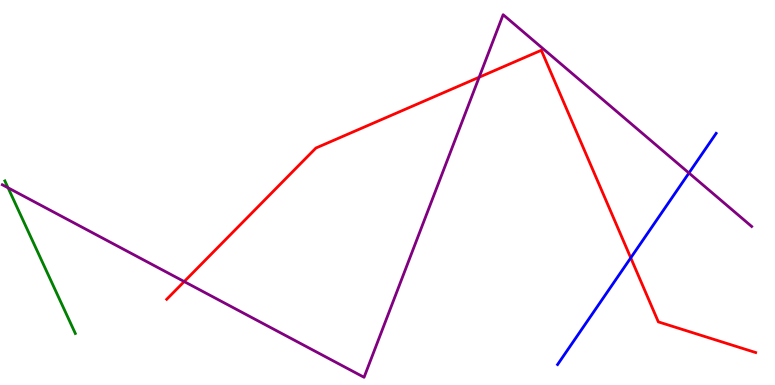[{'lines': ['blue', 'red'], 'intersections': [{'x': 8.14, 'y': 3.3}]}, {'lines': ['green', 'red'], 'intersections': []}, {'lines': ['purple', 'red'], 'intersections': [{'x': 2.38, 'y': 2.69}, {'x': 6.18, 'y': 7.99}]}, {'lines': ['blue', 'green'], 'intersections': []}, {'lines': ['blue', 'purple'], 'intersections': [{'x': 8.89, 'y': 5.51}]}, {'lines': ['green', 'purple'], 'intersections': [{'x': 0.104, 'y': 5.12}]}]